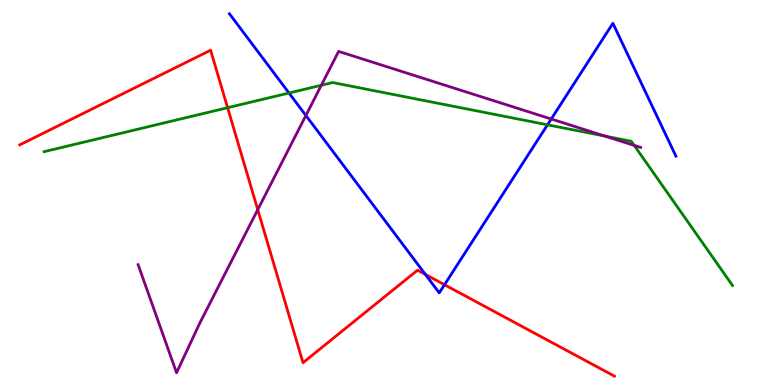[{'lines': ['blue', 'red'], 'intersections': [{'x': 5.49, 'y': 2.87}, {'x': 5.74, 'y': 2.6}]}, {'lines': ['green', 'red'], 'intersections': [{'x': 2.94, 'y': 7.2}]}, {'lines': ['purple', 'red'], 'intersections': [{'x': 3.33, 'y': 4.55}]}, {'lines': ['blue', 'green'], 'intersections': [{'x': 3.73, 'y': 7.58}, {'x': 7.06, 'y': 6.76}]}, {'lines': ['blue', 'purple'], 'intersections': [{'x': 3.95, 'y': 7.0}, {'x': 7.11, 'y': 6.91}]}, {'lines': ['green', 'purple'], 'intersections': [{'x': 4.15, 'y': 7.79}, {'x': 7.81, 'y': 6.46}, {'x': 8.18, 'y': 6.22}]}]